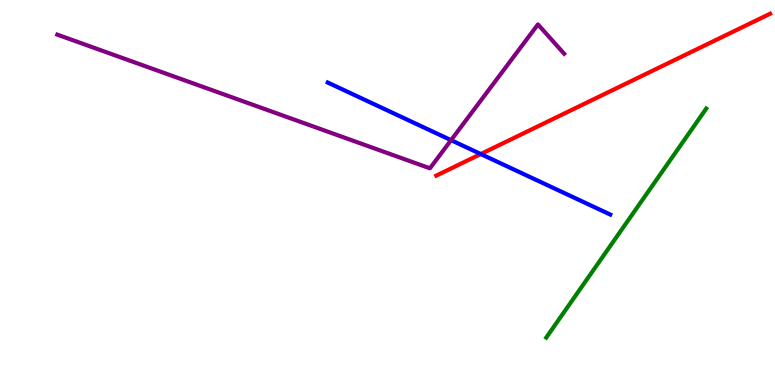[{'lines': ['blue', 'red'], 'intersections': [{'x': 6.2, 'y': 6.0}]}, {'lines': ['green', 'red'], 'intersections': []}, {'lines': ['purple', 'red'], 'intersections': []}, {'lines': ['blue', 'green'], 'intersections': []}, {'lines': ['blue', 'purple'], 'intersections': [{'x': 5.82, 'y': 6.36}]}, {'lines': ['green', 'purple'], 'intersections': []}]